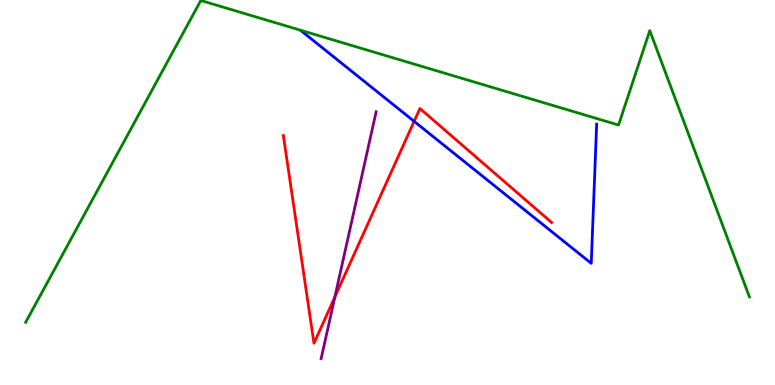[{'lines': ['blue', 'red'], 'intersections': [{'x': 5.34, 'y': 6.85}]}, {'lines': ['green', 'red'], 'intersections': []}, {'lines': ['purple', 'red'], 'intersections': [{'x': 4.32, 'y': 2.29}]}, {'lines': ['blue', 'green'], 'intersections': []}, {'lines': ['blue', 'purple'], 'intersections': []}, {'lines': ['green', 'purple'], 'intersections': []}]